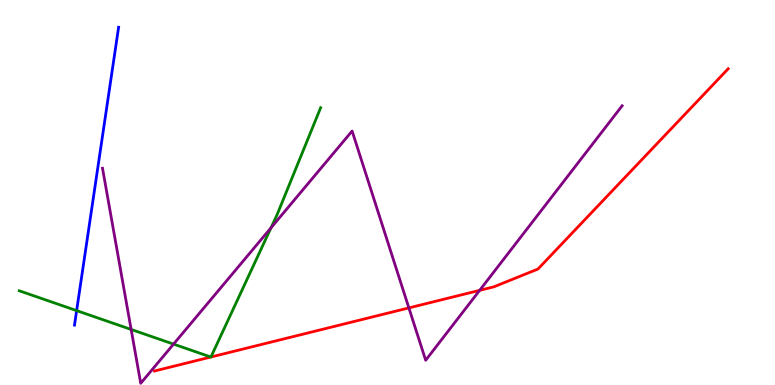[{'lines': ['blue', 'red'], 'intersections': []}, {'lines': ['green', 'red'], 'intersections': [{'x': 2.72, 'y': 0.727}, {'x': 2.72, 'y': 0.727}]}, {'lines': ['purple', 'red'], 'intersections': [{'x': 5.28, 'y': 2.0}, {'x': 6.19, 'y': 2.46}]}, {'lines': ['blue', 'green'], 'intersections': [{'x': 0.989, 'y': 1.93}]}, {'lines': ['blue', 'purple'], 'intersections': []}, {'lines': ['green', 'purple'], 'intersections': [{'x': 1.69, 'y': 1.44}, {'x': 2.24, 'y': 1.06}, {'x': 3.5, 'y': 4.08}]}]